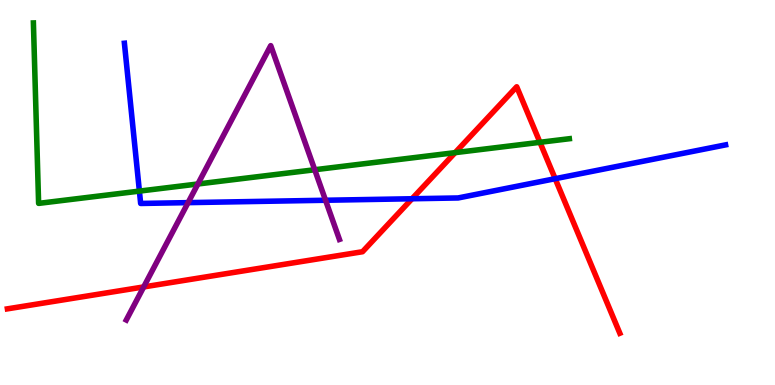[{'lines': ['blue', 'red'], 'intersections': [{'x': 5.32, 'y': 4.84}, {'x': 7.16, 'y': 5.36}]}, {'lines': ['green', 'red'], 'intersections': [{'x': 5.87, 'y': 6.04}, {'x': 6.97, 'y': 6.3}]}, {'lines': ['purple', 'red'], 'intersections': [{'x': 1.85, 'y': 2.55}]}, {'lines': ['blue', 'green'], 'intersections': [{'x': 1.8, 'y': 5.04}]}, {'lines': ['blue', 'purple'], 'intersections': [{'x': 2.43, 'y': 4.74}, {'x': 4.2, 'y': 4.8}]}, {'lines': ['green', 'purple'], 'intersections': [{'x': 2.55, 'y': 5.22}, {'x': 4.06, 'y': 5.59}]}]